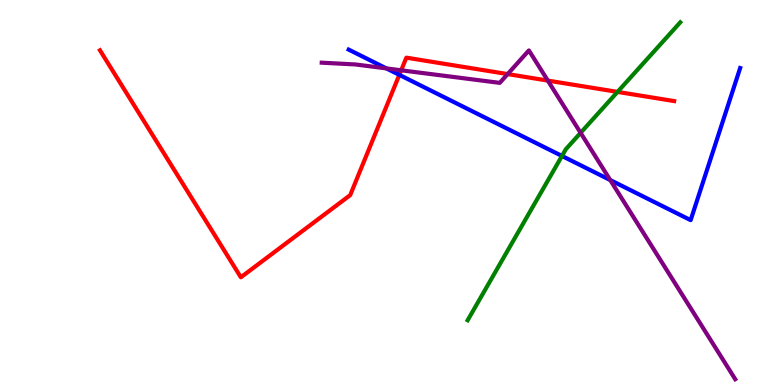[{'lines': ['blue', 'red'], 'intersections': [{'x': 5.15, 'y': 8.06}]}, {'lines': ['green', 'red'], 'intersections': [{'x': 7.97, 'y': 7.61}]}, {'lines': ['purple', 'red'], 'intersections': [{'x': 5.18, 'y': 8.17}, {'x': 6.55, 'y': 8.08}, {'x': 7.07, 'y': 7.91}]}, {'lines': ['blue', 'green'], 'intersections': [{'x': 7.25, 'y': 5.95}]}, {'lines': ['blue', 'purple'], 'intersections': [{'x': 4.99, 'y': 8.22}, {'x': 7.87, 'y': 5.32}]}, {'lines': ['green', 'purple'], 'intersections': [{'x': 7.49, 'y': 6.55}]}]